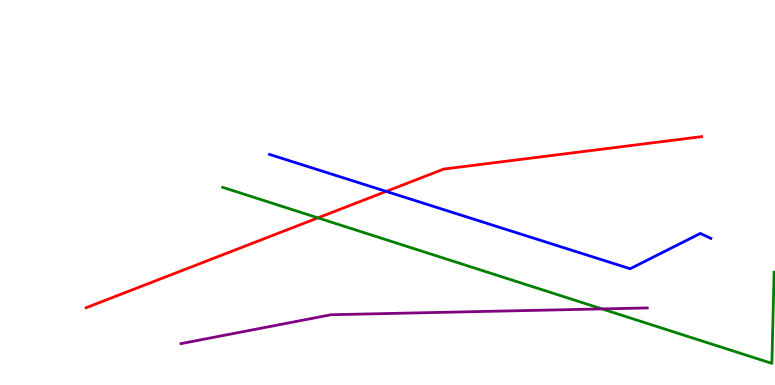[{'lines': ['blue', 'red'], 'intersections': [{'x': 4.98, 'y': 5.03}]}, {'lines': ['green', 'red'], 'intersections': [{'x': 4.1, 'y': 4.34}]}, {'lines': ['purple', 'red'], 'intersections': []}, {'lines': ['blue', 'green'], 'intersections': []}, {'lines': ['blue', 'purple'], 'intersections': []}, {'lines': ['green', 'purple'], 'intersections': [{'x': 7.77, 'y': 1.98}]}]